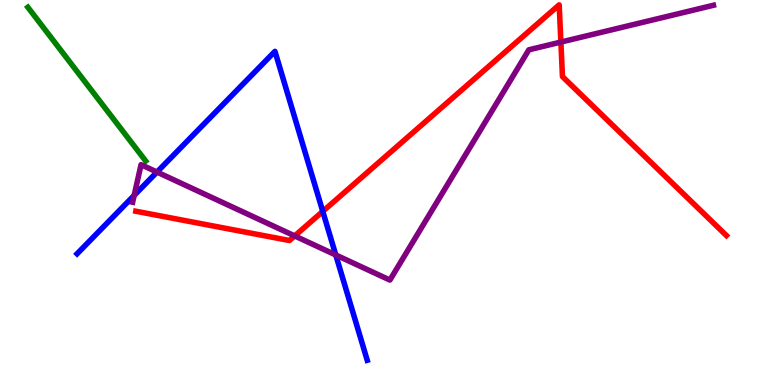[{'lines': ['blue', 'red'], 'intersections': [{'x': 4.16, 'y': 4.51}]}, {'lines': ['green', 'red'], 'intersections': []}, {'lines': ['purple', 'red'], 'intersections': [{'x': 3.8, 'y': 3.87}, {'x': 7.24, 'y': 8.91}]}, {'lines': ['blue', 'green'], 'intersections': []}, {'lines': ['blue', 'purple'], 'intersections': [{'x': 1.73, 'y': 4.92}, {'x': 2.03, 'y': 5.53}, {'x': 4.33, 'y': 3.38}]}, {'lines': ['green', 'purple'], 'intersections': []}]